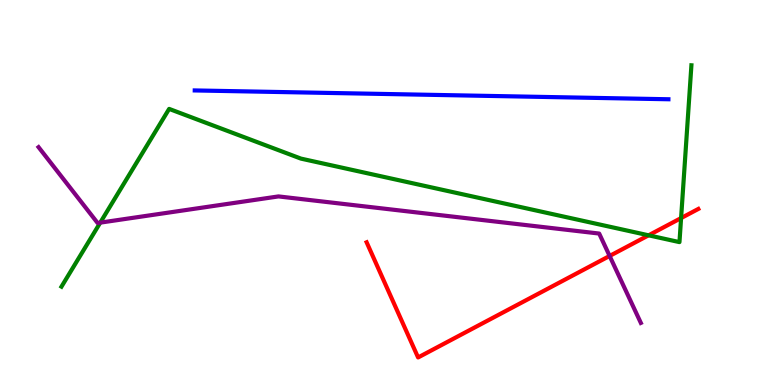[{'lines': ['blue', 'red'], 'intersections': []}, {'lines': ['green', 'red'], 'intersections': [{'x': 8.37, 'y': 3.89}, {'x': 8.79, 'y': 4.34}]}, {'lines': ['purple', 'red'], 'intersections': [{'x': 7.87, 'y': 3.35}]}, {'lines': ['blue', 'green'], 'intersections': []}, {'lines': ['blue', 'purple'], 'intersections': []}, {'lines': ['green', 'purple'], 'intersections': [{'x': 1.29, 'y': 4.22}]}]